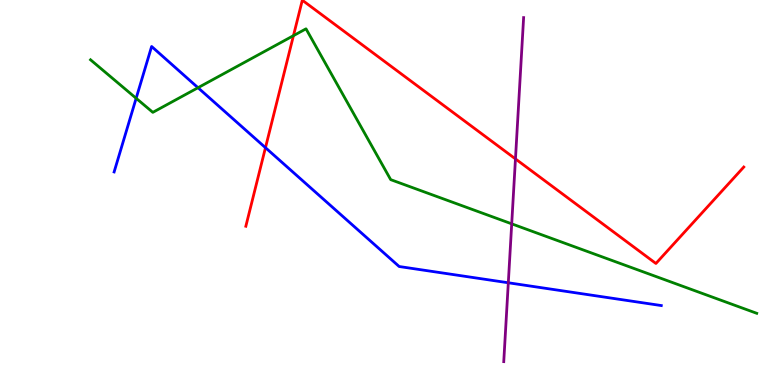[{'lines': ['blue', 'red'], 'intersections': [{'x': 3.43, 'y': 6.16}]}, {'lines': ['green', 'red'], 'intersections': [{'x': 3.79, 'y': 9.07}]}, {'lines': ['purple', 'red'], 'intersections': [{'x': 6.65, 'y': 5.87}]}, {'lines': ['blue', 'green'], 'intersections': [{'x': 1.76, 'y': 7.45}, {'x': 2.55, 'y': 7.72}]}, {'lines': ['blue', 'purple'], 'intersections': [{'x': 6.56, 'y': 2.66}]}, {'lines': ['green', 'purple'], 'intersections': [{'x': 6.6, 'y': 4.19}]}]